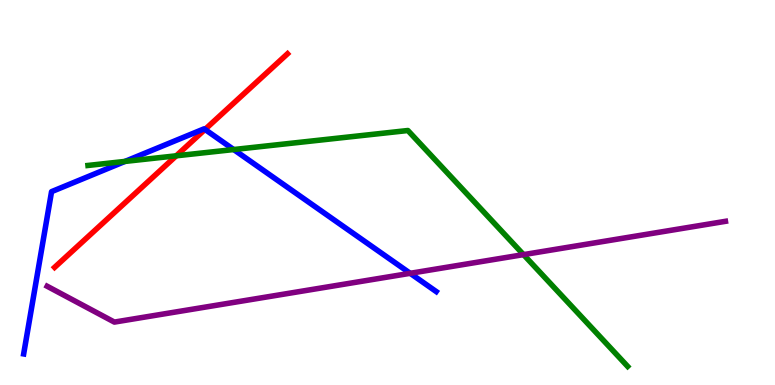[{'lines': ['blue', 'red'], 'intersections': [{'x': 2.65, 'y': 6.64}]}, {'lines': ['green', 'red'], 'intersections': [{'x': 2.27, 'y': 5.95}]}, {'lines': ['purple', 'red'], 'intersections': []}, {'lines': ['blue', 'green'], 'intersections': [{'x': 1.61, 'y': 5.81}, {'x': 3.02, 'y': 6.12}]}, {'lines': ['blue', 'purple'], 'intersections': [{'x': 5.29, 'y': 2.9}]}, {'lines': ['green', 'purple'], 'intersections': [{'x': 6.75, 'y': 3.39}]}]